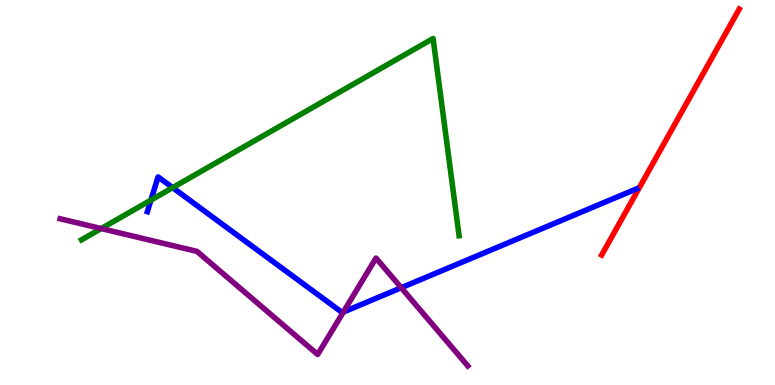[{'lines': ['blue', 'red'], 'intersections': []}, {'lines': ['green', 'red'], 'intersections': []}, {'lines': ['purple', 'red'], 'intersections': []}, {'lines': ['blue', 'green'], 'intersections': [{'x': 1.95, 'y': 4.8}, {'x': 2.23, 'y': 5.13}]}, {'lines': ['blue', 'purple'], 'intersections': [{'x': 4.43, 'y': 1.89}, {'x': 5.18, 'y': 2.53}]}, {'lines': ['green', 'purple'], 'intersections': [{'x': 1.31, 'y': 4.06}]}]